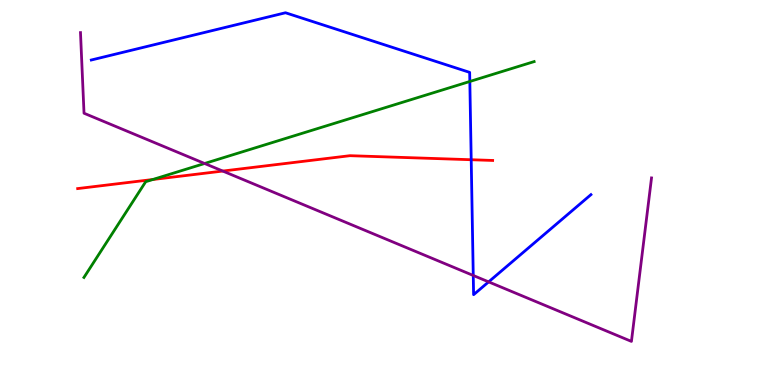[{'lines': ['blue', 'red'], 'intersections': [{'x': 6.08, 'y': 5.85}]}, {'lines': ['green', 'red'], 'intersections': [{'x': 1.97, 'y': 5.34}]}, {'lines': ['purple', 'red'], 'intersections': [{'x': 2.87, 'y': 5.56}]}, {'lines': ['blue', 'green'], 'intersections': [{'x': 6.06, 'y': 7.88}]}, {'lines': ['blue', 'purple'], 'intersections': [{'x': 6.11, 'y': 2.84}, {'x': 6.3, 'y': 2.68}]}, {'lines': ['green', 'purple'], 'intersections': [{'x': 2.64, 'y': 5.75}]}]